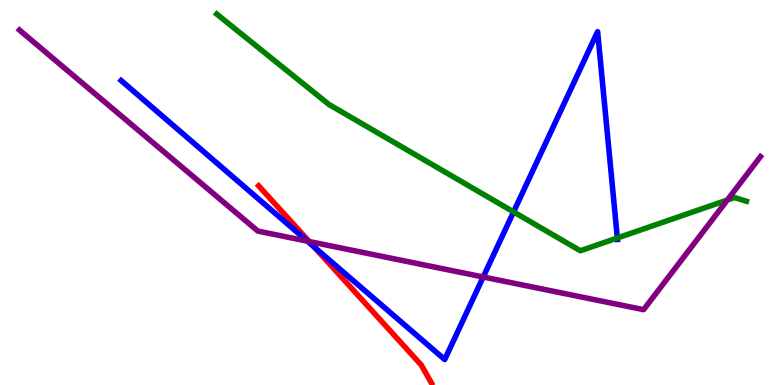[{'lines': ['blue', 'red'], 'intersections': [{'x': 4.05, 'y': 3.59}]}, {'lines': ['green', 'red'], 'intersections': []}, {'lines': ['purple', 'red'], 'intersections': [{'x': 3.99, 'y': 3.73}]}, {'lines': ['blue', 'green'], 'intersections': [{'x': 6.63, 'y': 4.5}, {'x': 7.97, 'y': 3.82}]}, {'lines': ['blue', 'purple'], 'intersections': [{'x': 3.97, 'y': 3.74}, {'x': 6.24, 'y': 2.81}]}, {'lines': ['green', 'purple'], 'intersections': [{'x': 9.38, 'y': 4.8}]}]